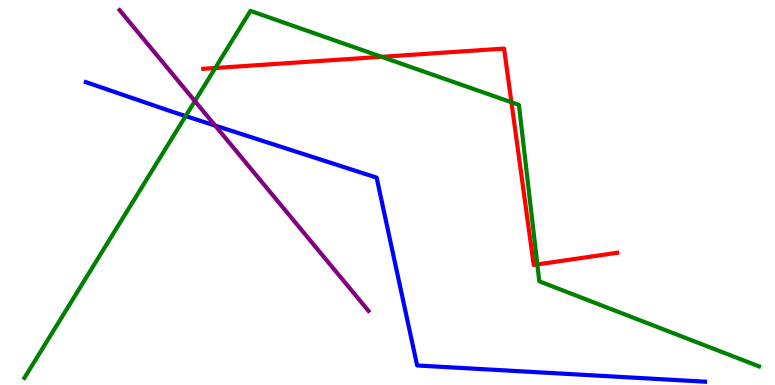[{'lines': ['blue', 'red'], 'intersections': []}, {'lines': ['green', 'red'], 'intersections': [{'x': 2.78, 'y': 8.23}, {'x': 4.92, 'y': 8.52}, {'x': 6.6, 'y': 7.34}, {'x': 6.93, 'y': 3.13}]}, {'lines': ['purple', 'red'], 'intersections': []}, {'lines': ['blue', 'green'], 'intersections': [{'x': 2.4, 'y': 6.99}]}, {'lines': ['blue', 'purple'], 'intersections': [{'x': 2.78, 'y': 6.74}]}, {'lines': ['green', 'purple'], 'intersections': [{'x': 2.51, 'y': 7.37}]}]